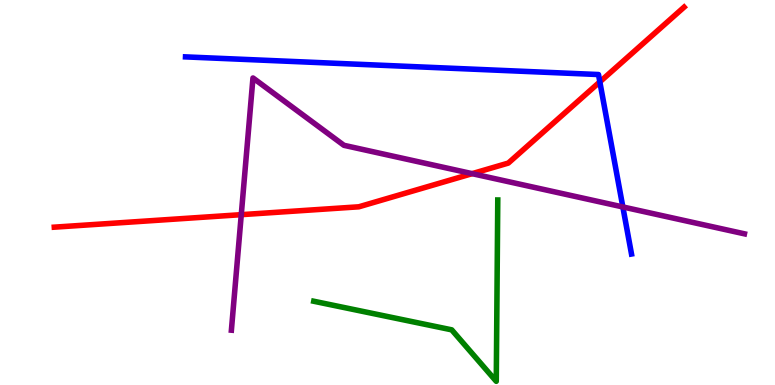[{'lines': ['blue', 'red'], 'intersections': [{'x': 7.74, 'y': 7.87}]}, {'lines': ['green', 'red'], 'intersections': []}, {'lines': ['purple', 'red'], 'intersections': [{'x': 3.11, 'y': 4.42}, {'x': 6.09, 'y': 5.49}]}, {'lines': ['blue', 'green'], 'intersections': []}, {'lines': ['blue', 'purple'], 'intersections': [{'x': 8.04, 'y': 4.62}]}, {'lines': ['green', 'purple'], 'intersections': []}]